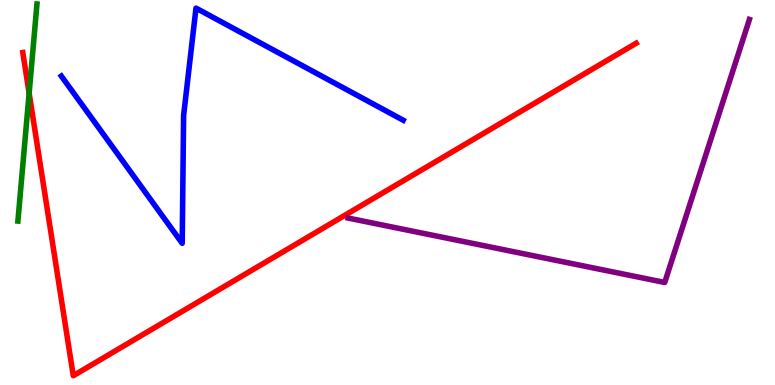[{'lines': ['blue', 'red'], 'intersections': []}, {'lines': ['green', 'red'], 'intersections': [{'x': 0.376, 'y': 7.58}]}, {'lines': ['purple', 'red'], 'intersections': []}, {'lines': ['blue', 'green'], 'intersections': []}, {'lines': ['blue', 'purple'], 'intersections': []}, {'lines': ['green', 'purple'], 'intersections': []}]